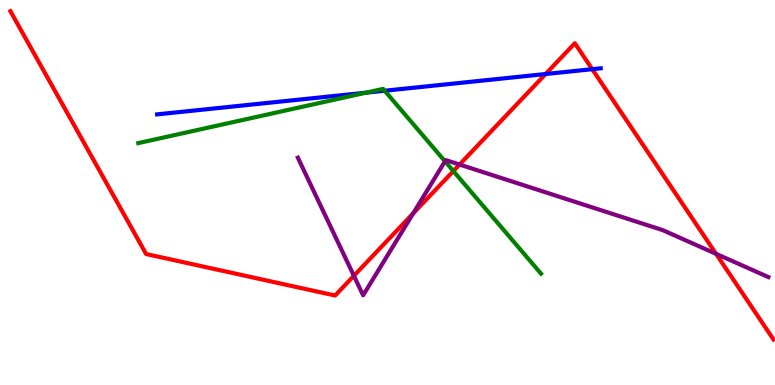[{'lines': ['blue', 'red'], 'intersections': [{'x': 7.04, 'y': 8.08}, {'x': 7.64, 'y': 8.2}]}, {'lines': ['green', 'red'], 'intersections': [{'x': 5.85, 'y': 5.56}]}, {'lines': ['purple', 'red'], 'intersections': [{'x': 4.57, 'y': 2.84}, {'x': 5.33, 'y': 4.46}, {'x': 5.93, 'y': 5.73}, {'x': 9.24, 'y': 3.41}]}, {'lines': ['blue', 'green'], 'intersections': [{'x': 4.72, 'y': 7.59}, {'x': 4.96, 'y': 7.64}]}, {'lines': ['blue', 'purple'], 'intersections': []}, {'lines': ['green', 'purple'], 'intersections': [{'x': 5.74, 'y': 5.81}]}]